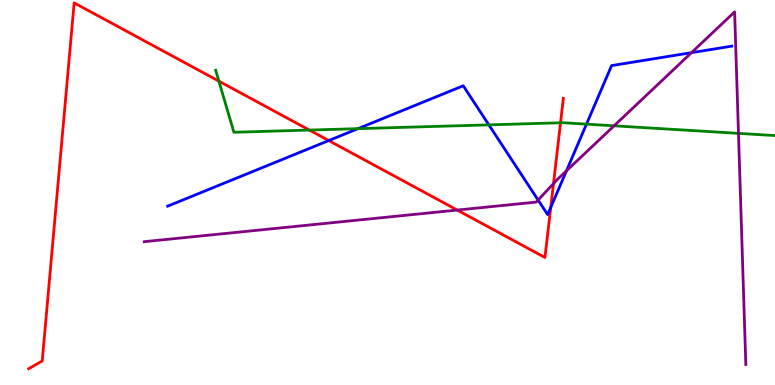[{'lines': ['blue', 'red'], 'intersections': [{'x': 4.24, 'y': 6.35}, {'x': 7.11, 'y': 4.61}]}, {'lines': ['green', 'red'], 'intersections': [{'x': 2.82, 'y': 7.89}, {'x': 3.99, 'y': 6.62}, {'x': 7.23, 'y': 6.81}]}, {'lines': ['purple', 'red'], 'intersections': [{'x': 5.9, 'y': 4.54}, {'x': 7.14, 'y': 5.23}]}, {'lines': ['blue', 'green'], 'intersections': [{'x': 4.62, 'y': 6.66}, {'x': 6.31, 'y': 6.76}, {'x': 7.57, 'y': 6.78}]}, {'lines': ['blue', 'purple'], 'intersections': [{'x': 6.94, 'y': 4.8}, {'x': 7.31, 'y': 5.56}, {'x': 8.92, 'y': 8.63}]}, {'lines': ['green', 'purple'], 'intersections': [{'x': 7.92, 'y': 6.73}, {'x': 9.53, 'y': 6.54}]}]